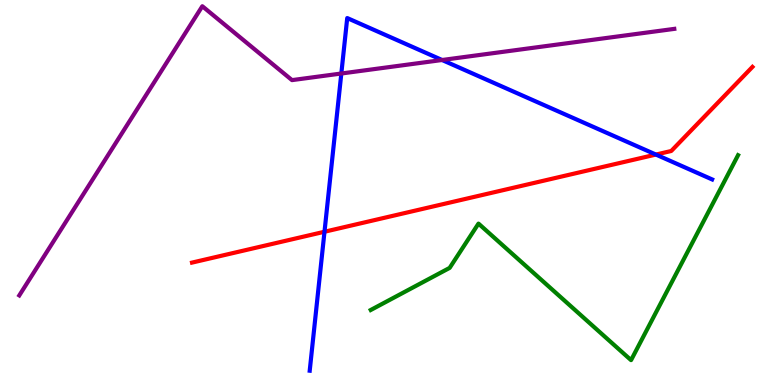[{'lines': ['blue', 'red'], 'intersections': [{'x': 4.19, 'y': 3.98}, {'x': 8.46, 'y': 5.99}]}, {'lines': ['green', 'red'], 'intersections': []}, {'lines': ['purple', 'red'], 'intersections': []}, {'lines': ['blue', 'green'], 'intersections': []}, {'lines': ['blue', 'purple'], 'intersections': [{'x': 4.4, 'y': 8.09}, {'x': 5.7, 'y': 8.44}]}, {'lines': ['green', 'purple'], 'intersections': []}]